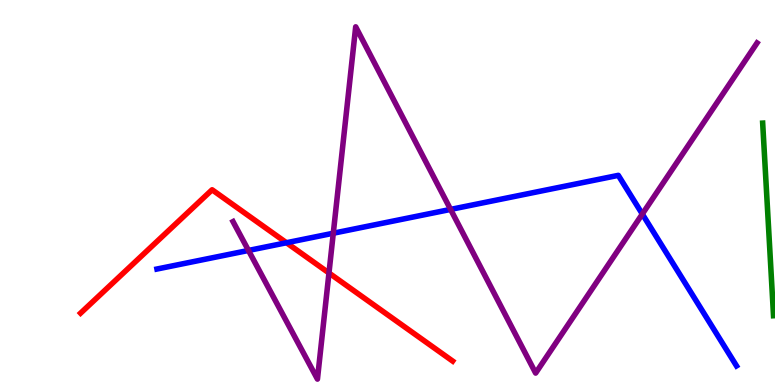[{'lines': ['blue', 'red'], 'intersections': [{'x': 3.7, 'y': 3.7}]}, {'lines': ['green', 'red'], 'intersections': []}, {'lines': ['purple', 'red'], 'intersections': [{'x': 4.24, 'y': 2.91}]}, {'lines': ['blue', 'green'], 'intersections': []}, {'lines': ['blue', 'purple'], 'intersections': [{'x': 3.21, 'y': 3.49}, {'x': 4.3, 'y': 3.94}, {'x': 5.81, 'y': 4.56}, {'x': 8.29, 'y': 4.44}]}, {'lines': ['green', 'purple'], 'intersections': []}]